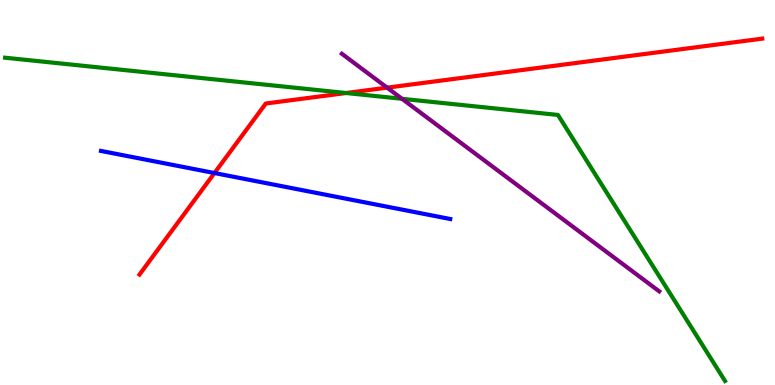[{'lines': ['blue', 'red'], 'intersections': [{'x': 2.77, 'y': 5.51}]}, {'lines': ['green', 'red'], 'intersections': [{'x': 4.47, 'y': 7.58}]}, {'lines': ['purple', 'red'], 'intersections': [{'x': 5.0, 'y': 7.72}]}, {'lines': ['blue', 'green'], 'intersections': []}, {'lines': ['blue', 'purple'], 'intersections': []}, {'lines': ['green', 'purple'], 'intersections': [{'x': 5.19, 'y': 7.43}]}]